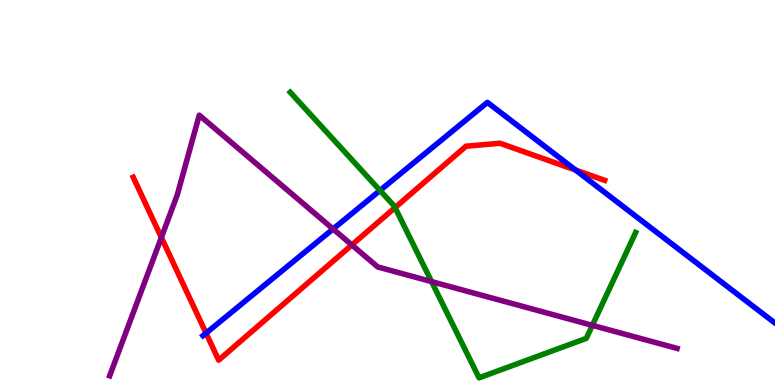[{'lines': ['blue', 'red'], 'intersections': [{'x': 2.66, 'y': 1.35}, {'x': 7.43, 'y': 5.58}]}, {'lines': ['green', 'red'], 'intersections': [{'x': 5.1, 'y': 4.61}]}, {'lines': ['purple', 'red'], 'intersections': [{'x': 2.08, 'y': 3.83}, {'x': 4.54, 'y': 3.64}]}, {'lines': ['blue', 'green'], 'intersections': [{'x': 4.9, 'y': 5.05}]}, {'lines': ['blue', 'purple'], 'intersections': [{'x': 4.3, 'y': 4.05}]}, {'lines': ['green', 'purple'], 'intersections': [{'x': 5.57, 'y': 2.69}, {'x': 7.64, 'y': 1.55}]}]